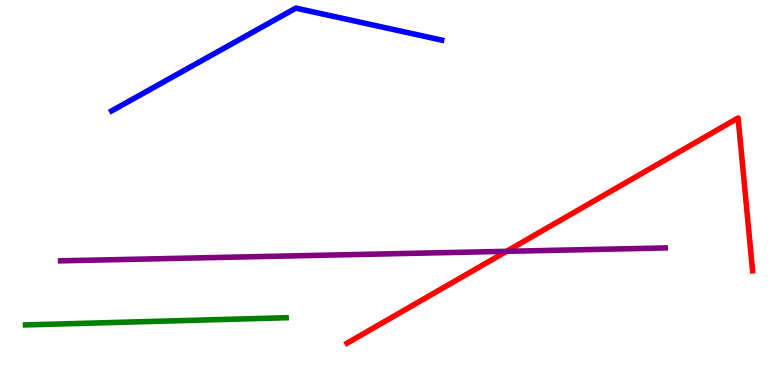[{'lines': ['blue', 'red'], 'intersections': []}, {'lines': ['green', 'red'], 'intersections': []}, {'lines': ['purple', 'red'], 'intersections': [{'x': 6.54, 'y': 3.47}]}, {'lines': ['blue', 'green'], 'intersections': []}, {'lines': ['blue', 'purple'], 'intersections': []}, {'lines': ['green', 'purple'], 'intersections': []}]